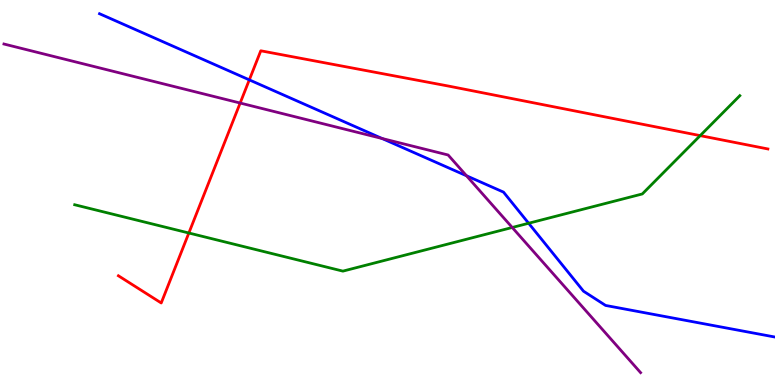[{'lines': ['blue', 'red'], 'intersections': [{'x': 3.22, 'y': 7.93}]}, {'lines': ['green', 'red'], 'intersections': [{'x': 2.44, 'y': 3.95}, {'x': 9.03, 'y': 6.48}]}, {'lines': ['purple', 'red'], 'intersections': [{'x': 3.1, 'y': 7.32}]}, {'lines': ['blue', 'green'], 'intersections': [{'x': 6.82, 'y': 4.2}]}, {'lines': ['blue', 'purple'], 'intersections': [{'x': 4.93, 'y': 6.4}, {'x': 6.02, 'y': 5.43}]}, {'lines': ['green', 'purple'], 'intersections': [{'x': 6.61, 'y': 4.09}]}]